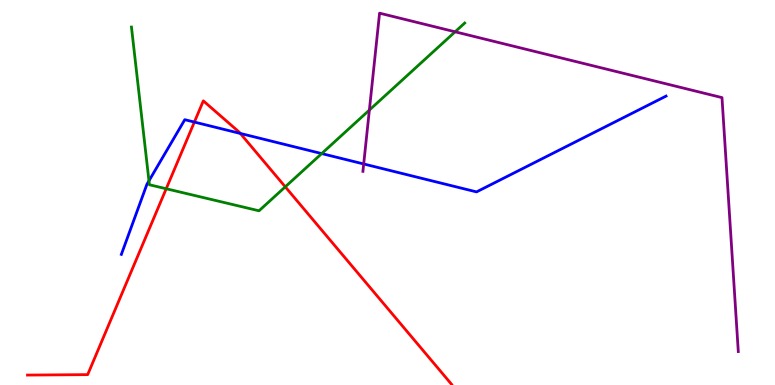[{'lines': ['blue', 'red'], 'intersections': [{'x': 2.51, 'y': 6.83}, {'x': 3.1, 'y': 6.53}]}, {'lines': ['green', 'red'], 'intersections': [{'x': 2.14, 'y': 5.1}, {'x': 3.68, 'y': 5.15}]}, {'lines': ['purple', 'red'], 'intersections': []}, {'lines': ['blue', 'green'], 'intersections': [{'x': 1.92, 'y': 5.3}, {'x': 4.15, 'y': 6.01}]}, {'lines': ['blue', 'purple'], 'intersections': [{'x': 4.69, 'y': 5.74}]}, {'lines': ['green', 'purple'], 'intersections': [{'x': 4.77, 'y': 7.14}, {'x': 5.87, 'y': 9.17}]}]